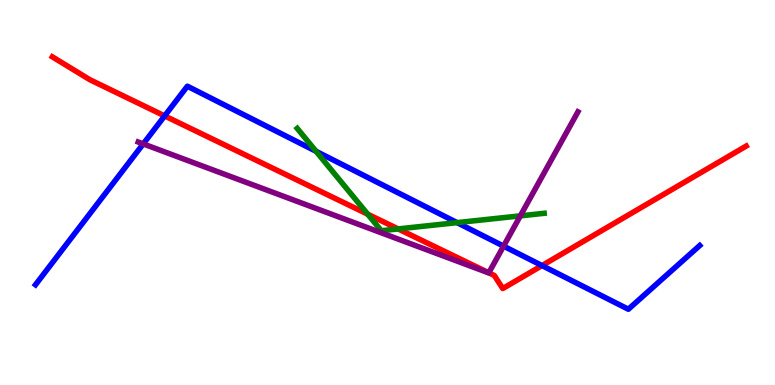[{'lines': ['blue', 'red'], 'intersections': [{'x': 2.12, 'y': 6.99}, {'x': 6.99, 'y': 3.1}]}, {'lines': ['green', 'red'], 'intersections': [{'x': 4.74, 'y': 4.44}, {'x': 5.14, 'y': 4.05}]}, {'lines': ['purple', 'red'], 'intersections': [{'x': 6.31, 'y': 2.91}]}, {'lines': ['blue', 'green'], 'intersections': [{'x': 4.08, 'y': 6.07}, {'x': 5.9, 'y': 4.22}]}, {'lines': ['blue', 'purple'], 'intersections': [{'x': 1.85, 'y': 6.26}, {'x': 6.5, 'y': 3.61}]}, {'lines': ['green', 'purple'], 'intersections': [{'x': 6.71, 'y': 4.39}]}]